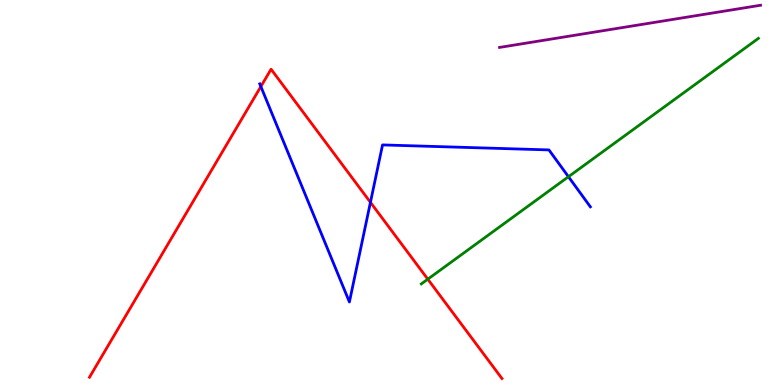[{'lines': ['blue', 'red'], 'intersections': [{'x': 3.37, 'y': 7.75}, {'x': 4.78, 'y': 4.74}]}, {'lines': ['green', 'red'], 'intersections': [{'x': 5.52, 'y': 2.75}]}, {'lines': ['purple', 'red'], 'intersections': []}, {'lines': ['blue', 'green'], 'intersections': [{'x': 7.33, 'y': 5.41}]}, {'lines': ['blue', 'purple'], 'intersections': []}, {'lines': ['green', 'purple'], 'intersections': []}]